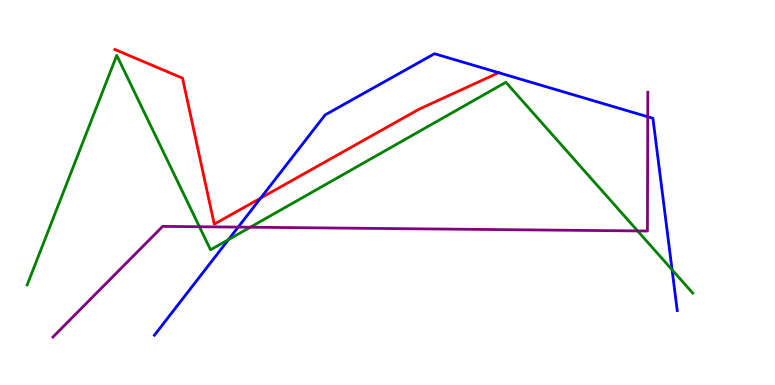[{'lines': ['blue', 'red'], 'intersections': [{'x': 3.36, 'y': 4.85}, {'x': 6.43, 'y': 8.11}]}, {'lines': ['green', 'red'], 'intersections': []}, {'lines': ['purple', 'red'], 'intersections': []}, {'lines': ['blue', 'green'], 'intersections': [{'x': 2.95, 'y': 3.78}, {'x': 8.67, 'y': 2.99}]}, {'lines': ['blue', 'purple'], 'intersections': [{'x': 3.07, 'y': 4.1}, {'x': 8.36, 'y': 6.97}]}, {'lines': ['green', 'purple'], 'intersections': [{'x': 2.57, 'y': 4.11}, {'x': 3.23, 'y': 4.1}, {'x': 8.23, 'y': 4.0}]}]